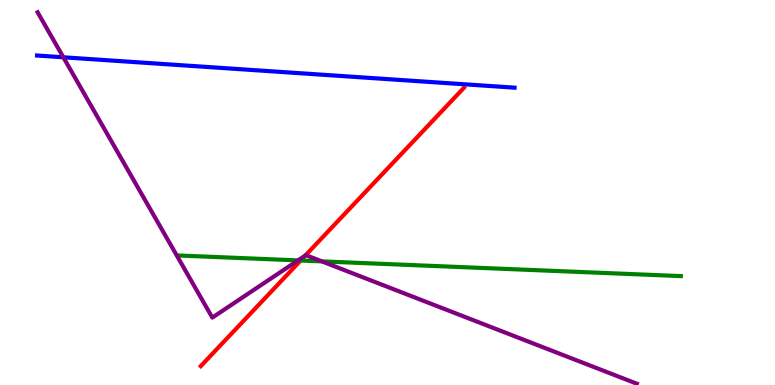[{'lines': ['blue', 'red'], 'intersections': []}, {'lines': ['green', 'red'], 'intersections': [{'x': 3.88, 'y': 3.23}]}, {'lines': ['purple', 'red'], 'intersections': [{'x': 3.94, 'y': 3.36}]}, {'lines': ['blue', 'green'], 'intersections': []}, {'lines': ['blue', 'purple'], 'intersections': [{'x': 0.818, 'y': 8.51}]}, {'lines': ['green', 'purple'], 'intersections': [{'x': 3.85, 'y': 3.24}, {'x': 4.15, 'y': 3.21}]}]